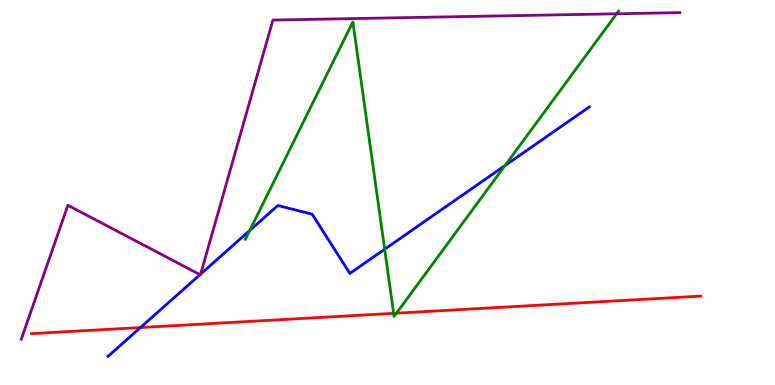[{'lines': ['blue', 'red'], 'intersections': [{'x': 1.81, 'y': 1.49}]}, {'lines': ['green', 'red'], 'intersections': [{'x': 5.08, 'y': 1.86}, {'x': 5.12, 'y': 1.87}]}, {'lines': ['purple', 'red'], 'intersections': []}, {'lines': ['blue', 'green'], 'intersections': [{'x': 3.22, 'y': 4.01}, {'x': 4.96, 'y': 3.53}, {'x': 6.52, 'y': 5.7}]}, {'lines': ['blue', 'purple'], 'intersections': [{'x': 2.58, 'y': 2.87}, {'x': 2.59, 'y': 2.88}]}, {'lines': ['green', 'purple'], 'intersections': [{'x': 7.96, 'y': 9.64}]}]